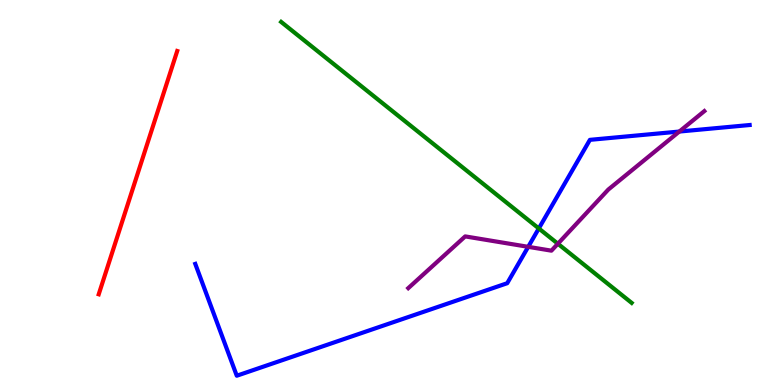[{'lines': ['blue', 'red'], 'intersections': []}, {'lines': ['green', 'red'], 'intersections': []}, {'lines': ['purple', 'red'], 'intersections': []}, {'lines': ['blue', 'green'], 'intersections': [{'x': 6.95, 'y': 4.07}]}, {'lines': ['blue', 'purple'], 'intersections': [{'x': 6.82, 'y': 3.59}, {'x': 8.77, 'y': 6.58}]}, {'lines': ['green', 'purple'], 'intersections': [{'x': 7.2, 'y': 3.67}]}]